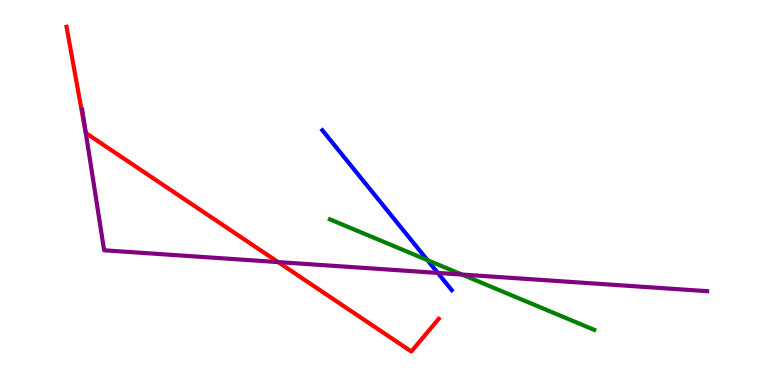[{'lines': ['blue', 'red'], 'intersections': []}, {'lines': ['green', 'red'], 'intersections': []}, {'lines': ['purple', 'red'], 'intersections': [{'x': 1.11, 'y': 6.54}, {'x': 3.59, 'y': 3.19}]}, {'lines': ['blue', 'green'], 'intersections': [{'x': 5.52, 'y': 3.24}]}, {'lines': ['blue', 'purple'], 'intersections': [{'x': 5.65, 'y': 2.91}]}, {'lines': ['green', 'purple'], 'intersections': [{'x': 5.96, 'y': 2.87}]}]